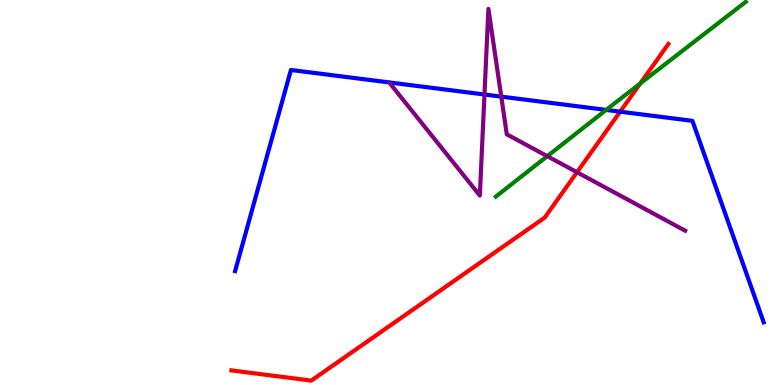[{'lines': ['blue', 'red'], 'intersections': [{'x': 8.0, 'y': 7.1}]}, {'lines': ['green', 'red'], 'intersections': [{'x': 8.26, 'y': 7.83}]}, {'lines': ['purple', 'red'], 'intersections': [{'x': 7.45, 'y': 5.53}]}, {'lines': ['blue', 'green'], 'intersections': [{'x': 7.82, 'y': 7.15}]}, {'lines': ['blue', 'purple'], 'intersections': [{'x': 6.25, 'y': 7.55}, {'x': 6.47, 'y': 7.49}]}, {'lines': ['green', 'purple'], 'intersections': [{'x': 7.06, 'y': 5.94}]}]